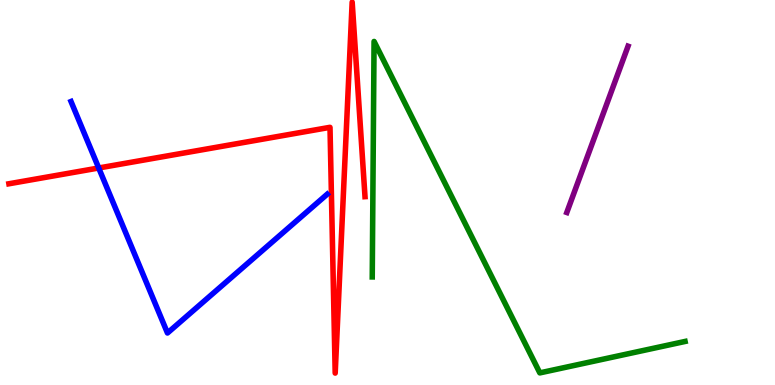[{'lines': ['blue', 'red'], 'intersections': [{'x': 1.27, 'y': 5.64}]}, {'lines': ['green', 'red'], 'intersections': []}, {'lines': ['purple', 'red'], 'intersections': []}, {'lines': ['blue', 'green'], 'intersections': []}, {'lines': ['blue', 'purple'], 'intersections': []}, {'lines': ['green', 'purple'], 'intersections': []}]